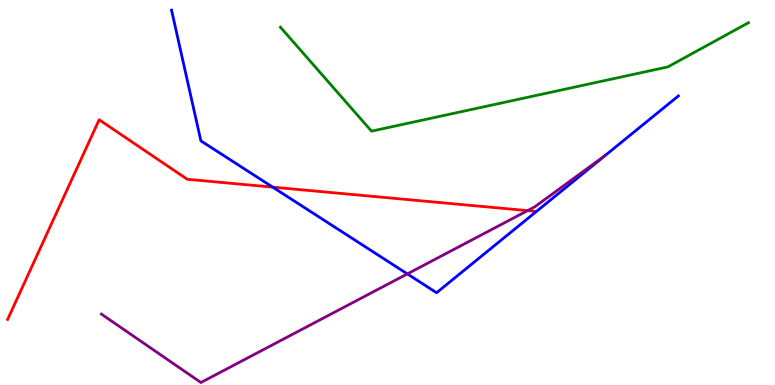[{'lines': ['blue', 'red'], 'intersections': [{'x': 3.52, 'y': 5.14}]}, {'lines': ['green', 'red'], 'intersections': []}, {'lines': ['purple', 'red'], 'intersections': [{'x': 6.81, 'y': 4.53}]}, {'lines': ['blue', 'green'], 'intersections': []}, {'lines': ['blue', 'purple'], 'intersections': [{'x': 5.26, 'y': 2.89}]}, {'lines': ['green', 'purple'], 'intersections': []}]